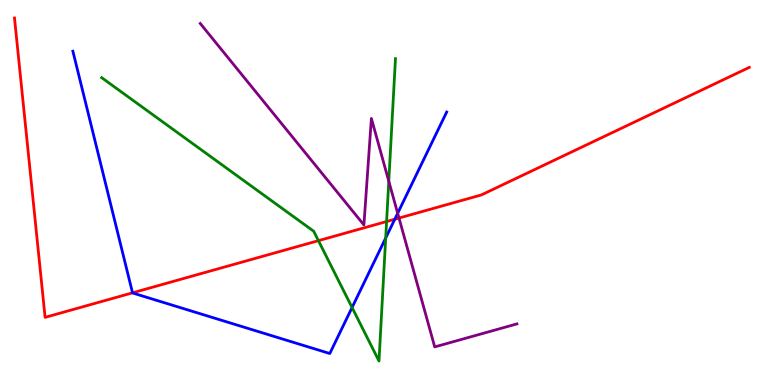[{'lines': ['blue', 'red'], 'intersections': [{'x': 1.71, 'y': 2.39}, {'x': 5.09, 'y': 4.31}]}, {'lines': ['green', 'red'], 'intersections': [{'x': 4.11, 'y': 3.75}, {'x': 4.99, 'y': 4.25}]}, {'lines': ['purple', 'red'], 'intersections': [{'x': 5.15, 'y': 4.34}]}, {'lines': ['blue', 'green'], 'intersections': [{'x': 4.54, 'y': 2.01}, {'x': 4.98, 'y': 3.82}]}, {'lines': ['blue', 'purple'], 'intersections': [{'x': 5.13, 'y': 4.46}]}, {'lines': ['green', 'purple'], 'intersections': [{'x': 5.02, 'y': 5.29}]}]